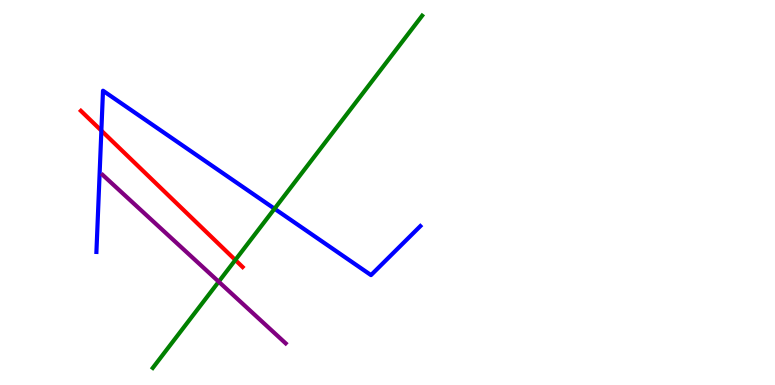[{'lines': ['blue', 'red'], 'intersections': [{'x': 1.31, 'y': 6.61}]}, {'lines': ['green', 'red'], 'intersections': [{'x': 3.04, 'y': 3.25}]}, {'lines': ['purple', 'red'], 'intersections': []}, {'lines': ['blue', 'green'], 'intersections': [{'x': 3.54, 'y': 4.58}]}, {'lines': ['blue', 'purple'], 'intersections': []}, {'lines': ['green', 'purple'], 'intersections': [{'x': 2.82, 'y': 2.68}]}]